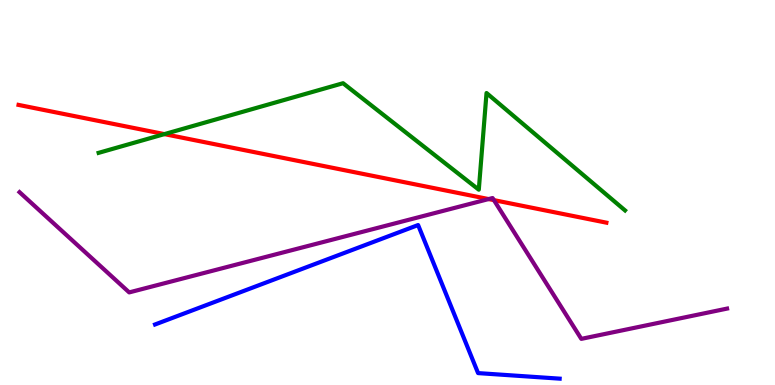[{'lines': ['blue', 'red'], 'intersections': []}, {'lines': ['green', 'red'], 'intersections': [{'x': 2.12, 'y': 6.52}]}, {'lines': ['purple', 'red'], 'intersections': [{'x': 6.3, 'y': 4.83}, {'x': 6.37, 'y': 4.8}]}, {'lines': ['blue', 'green'], 'intersections': []}, {'lines': ['blue', 'purple'], 'intersections': []}, {'lines': ['green', 'purple'], 'intersections': []}]